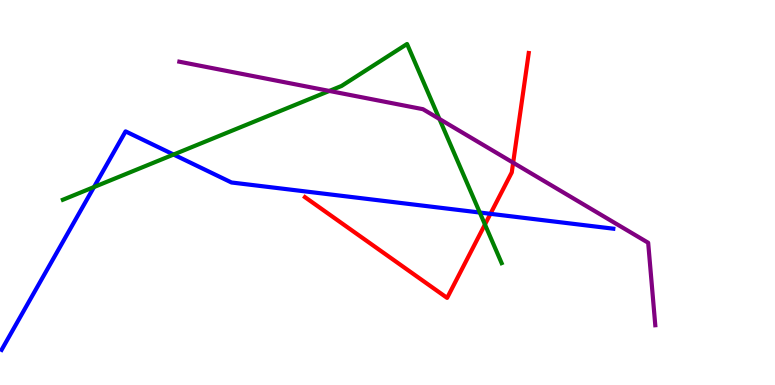[{'lines': ['blue', 'red'], 'intersections': [{'x': 6.33, 'y': 4.45}]}, {'lines': ['green', 'red'], 'intersections': [{'x': 6.26, 'y': 4.17}]}, {'lines': ['purple', 'red'], 'intersections': [{'x': 6.62, 'y': 5.77}]}, {'lines': ['blue', 'green'], 'intersections': [{'x': 1.21, 'y': 5.14}, {'x': 2.24, 'y': 5.99}, {'x': 6.19, 'y': 4.48}]}, {'lines': ['blue', 'purple'], 'intersections': []}, {'lines': ['green', 'purple'], 'intersections': [{'x': 4.25, 'y': 7.64}, {'x': 5.67, 'y': 6.91}]}]